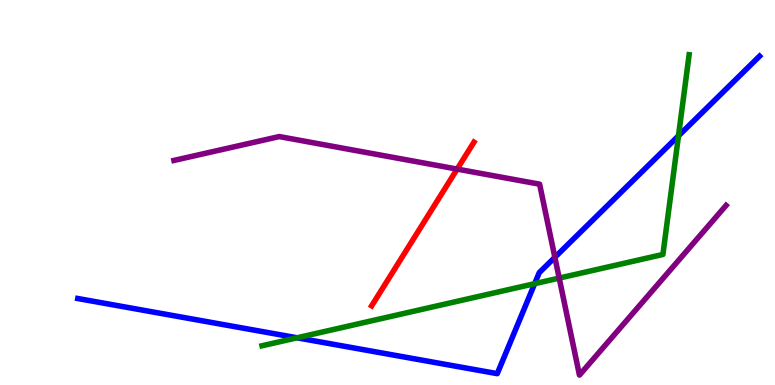[{'lines': ['blue', 'red'], 'intersections': []}, {'lines': ['green', 'red'], 'intersections': []}, {'lines': ['purple', 'red'], 'intersections': [{'x': 5.9, 'y': 5.61}]}, {'lines': ['blue', 'green'], 'intersections': [{'x': 3.83, 'y': 1.23}, {'x': 6.9, 'y': 2.63}, {'x': 8.75, 'y': 6.47}]}, {'lines': ['blue', 'purple'], 'intersections': [{'x': 7.16, 'y': 3.32}]}, {'lines': ['green', 'purple'], 'intersections': [{'x': 7.22, 'y': 2.78}]}]